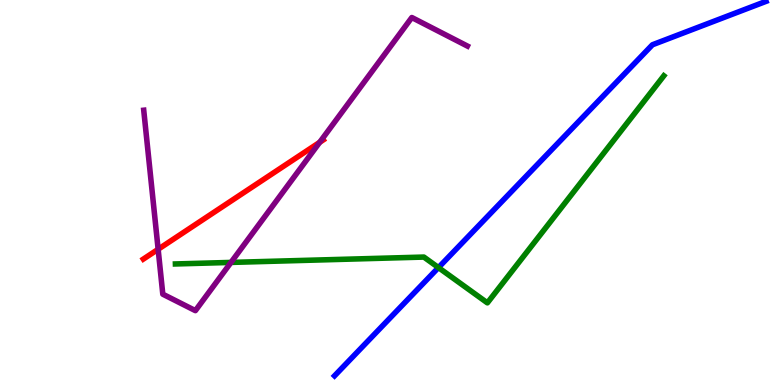[{'lines': ['blue', 'red'], 'intersections': []}, {'lines': ['green', 'red'], 'intersections': []}, {'lines': ['purple', 'red'], 'intersections': [{'x': 2.04, 'y': 3.53}, {'x': 4.12, 'y': 6.3}]}, {'lines': ['blue', 'green'], 'intersections': [{'x': 5.66, 'y': 3.05}]}, {'lines': ['blue', 'purple'], 'intersections': []}, {'lines': ['green', 'purple'], 'intersections': [{'x': 2.98, 'y': 3.18}]}]